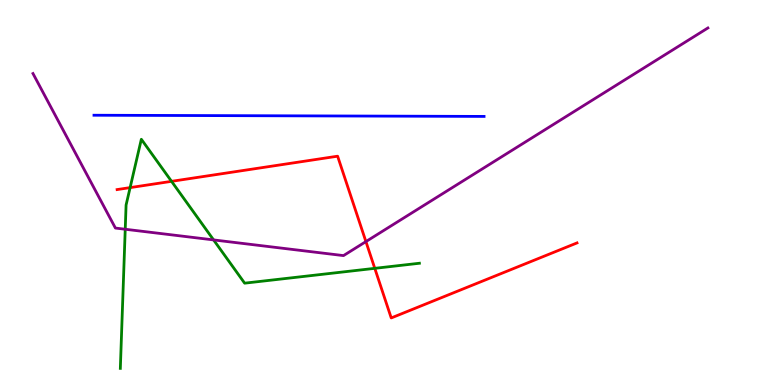[{'lines': ['blue', 'red'], 'intersections': []}, {'lines': ['green', 'red'], 'intersections': [{'x': 1.68, 'y': 5.13}, {'x': 2.21, 'y': 5.29}, {'x': 4.84, 'y': 3.03}]}, {'lines': ['purple', 'red'], 'intersections': [{'x': 4.72, 'y': 3.72}]}, {'lines': ['blue', 'green'], 'intersections': []}, {'lines': ['blue', 'purple'], 'intersections': []}, {'lines': ['green', 'purple'], 'intersections': [{'x': 1.62, 'y': 4.05}, {'x': 2.76, 'y': 3.77}]}]